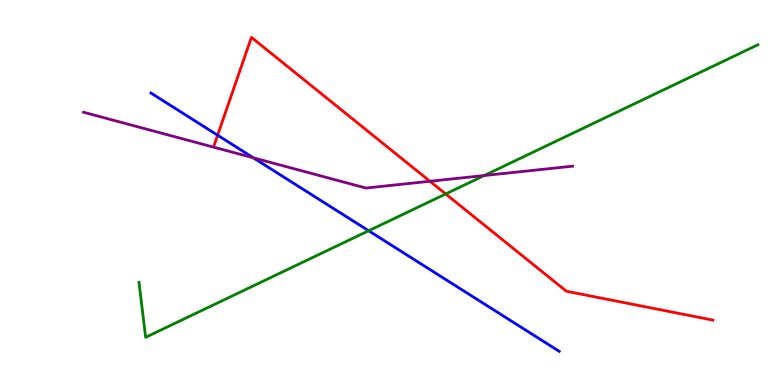[{'lines': ['blue', 'red'], 'intersections': [{'x': 2.81, 'y': 6.49}]}, {'lines': ['green', 'red'], 'intersections': [{'x': 5.75, 'y': 4.96}]}, {'lines': ['purple', 'red'], 'intersections': [{'x': 5.55, 'y': 5.29}]}, {'lines': ['blue', 'green'], 'intersections': [{'x': 4.76, 'y': 4.01}]}, {'lines': ['blue', 'purple'], 'intersections': [{'x': 3.27, 'y': 5.9}]}, {'lines': ['green', 'purple'], 'intersections': [{'x': 6.25, 'y': 5.44}]}]